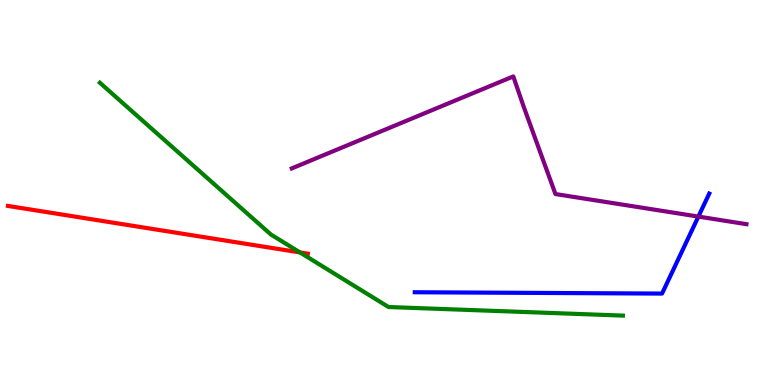[{'lines': ['blue', 'red'], 'intersections': []}, {'lines': ['green', 'red'], 'intersections': [{'x': 3.87, 'y': 3.44}]}, {'lines': ['purple', 'red'], 'intersections': []}, {'lines': ['blue', 'green'], 'intersections': []}, {'lines': ['blue', 'purple'], 'intersections': [{'x': 9.01, 'y': 4.37}]}, {'lines': ['green', 'purple'], 'intersections': []}]